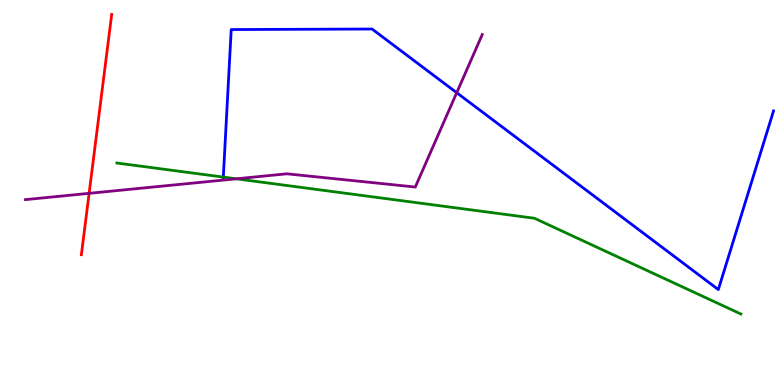[{'lines': ['blue', 'red'], 'intersections': []}, {'lines': ['green', 'red'], 'intersections': []}, {'lines': ['purple', 'red'], 'intersections': [{'x': 1.15, 'y': 4.98}]}, {'lines': ['blue', 'green'], 'intersections': [{'x': 2.88, 'y': 5.4}]}, {'lines': ['blue', 'purple'], 'intersections': [{'x': 5.89, 'y': 7.59}]}, {'lines': ['green', 'purple'], 'intersections': [{'x': 3.05, 'y': 5.36}]}]